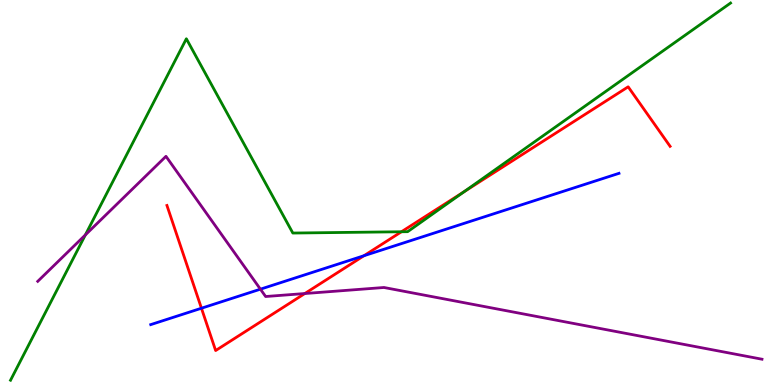[{'lines': ['blue', 'red'], 'intersections': [{'x': 2.6, 'y': 1.99}, {'x': 4.7, 'y': 3.36}]}, {'lines': ['green', 'red'], 'intersections': [{'x': 5.18, 'y': 3.98}, {'x': 5.99, 'y': 5.02}]}, {'lines': ['purple', 'red'], 'intersections': [{'x': 3.93, 'y': 2.38}]}, {'lines': ['blue', 'green'], 'intersections': []}, {'lines': ['blue', 'purple'], 'intersections': [{'x': 3.36, 'y': 2.49}]}, {'lines': ['green', 'purple'], 'intersections': [{'x': 1.1, 'y': 3.9}]}]